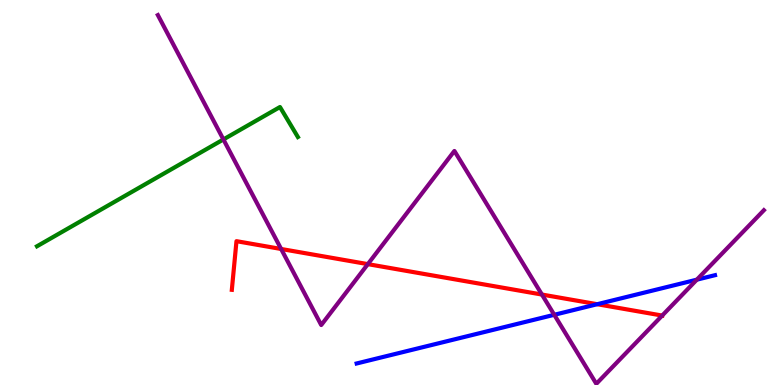[{'lines': ['blue', 'red'], 'intersections': [{'x': 7.71, 'y': 2.1}]}, {'lines': ['green', 'red'], 'intersections': []}, {'lines': ['purple', 'red'], 'intersections': [{'x': 3.63, 'y': 3.53}, {'x': 4.75, 'y': 3.14}, {'x': 6.99, 'y': 2.35}, {'x': 8.54, 'y': 1.8}]}, {'lines': ['blue', 'green'], 'intersections': []}, {'lines': ['blue', 'purple'], 'intersections': [{'x': 7.15, 'y': 1.82}, {'x': 8.99, 'y': 2.74}]}, {'lines': ['green', 'purple'], 'intersections': [{'x': 2.88, 'y': 6.38}]}]